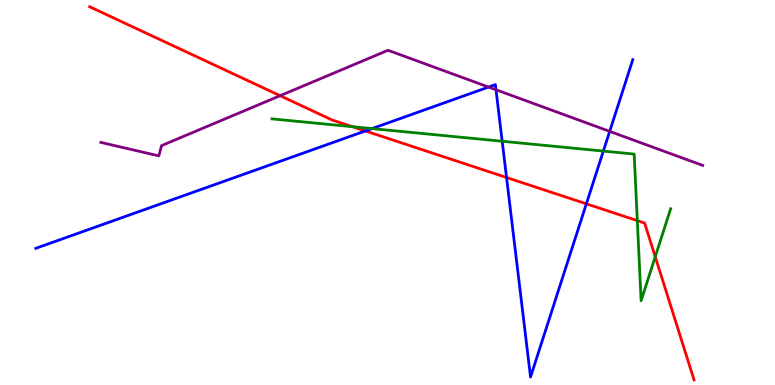[{'lines': ['blue', 'red'], 'intersections': [{'x': 4.71, 'y': 6.6}, {'x': 6.54, 'y': 5.39}, {'x': 7.57, 'y': 4.71}]}, {'lines': ['green', 'red'], 'intersections': [{'x': 4.55, 'y': 6.71}, {'x': 8.22, 'y': 4.27}, {'x': 8.45, 'y': 3.33}]}, {'lines': ['purple', 'red'], 'intersections': [{'x': 3.61, 'y': 7.51}]}, {'lines': ['blue', 'green'], 'intersections': [{'x': 4.8, 'y': 6.66}, {'x': 6.48, 'y': 6.33}, {'x': 7.79, 'y': 6.08}]}, {'lines': ['blue', 'purple'], 'intersections': [{'x': 6.3, 'y': 7.74}, {'x': 6.4, 'y': 7.67}, {'x': 7.87, 'y': 6.59}]}, {'lines': ['green', 'purple'], 'intersections': []}]